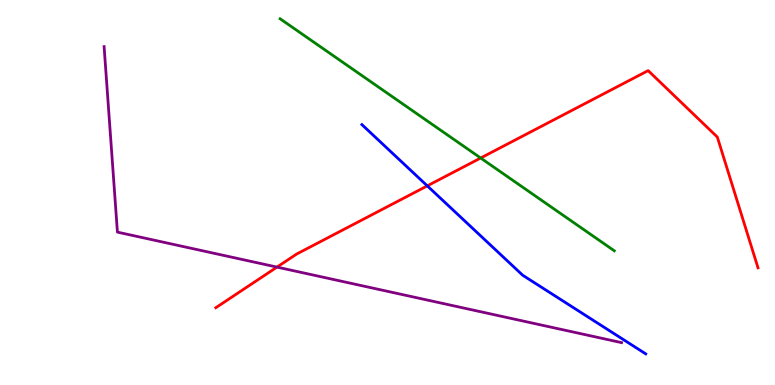[{'lines': ['blue', 'red'], 'intersections': [{'x': 5.51, 'y': 5.17}]}, {'lines': ['green', 'red'], 'intersections': [{'x': 6.2, 'y': 5.9}]}, {'lines': ['purple', 'red'], 'intersections': [{'x': 3.57, 'y': 3.06}]}, {'lines': ['blue', 'green'], 'intersections': []}, {'lines': ['blue', 'purple'], 'intersections': []}, {'lines': ['green', 'purple'], 'intersections': []}]